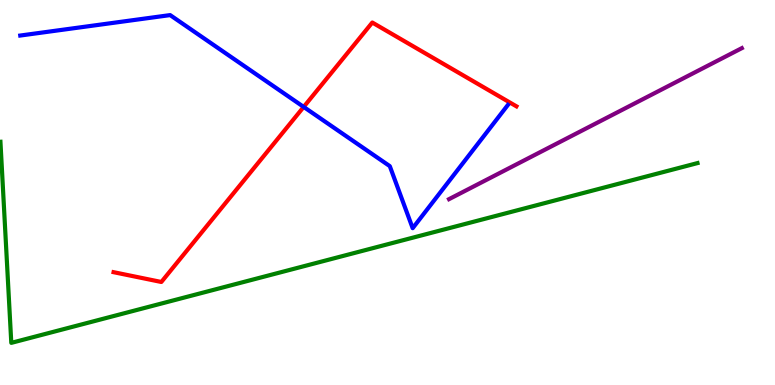[{'lines': ['blue', 'red'], 'intersections': [{'x': 3.92, 'y': 7.22}]}, {'lines': ['green', 'red'], 'intersections': []}, {'lines': ['purple', 'red'], 'intersections': []}, {'lines': ['blue', 'green'], 'intersections': []}, {'lines': ['blue', 'purple'], 'intersections': []}, {'lines': ['green', 'purple'], 'intersections': []}]